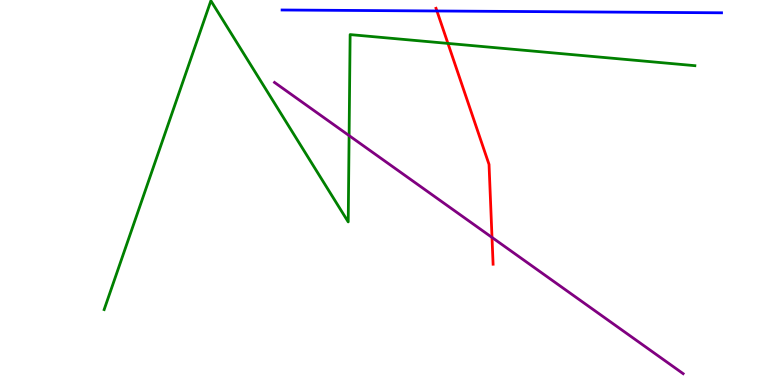[{'lines': ['blue', 'red'], 'intersections': [{'x': 5.64, 'y': 9.71}]}, {'lines': ['green', 'red'], 'intersections': [{'x': 5.78, 'y': 8.87}]}, {'lines': ['purple', 'red'], 'intersections': [{'x': 6.35, 'y': 3.83}]}, {'lines': ['blue', 'green'], 'intersections': []}, {'lines': ['blue', 'purple'], 'intersections': []}, {'lines': ['green', 'purple'], 'intersections': [{'x': 4.5, 'y': 6.48}]}]